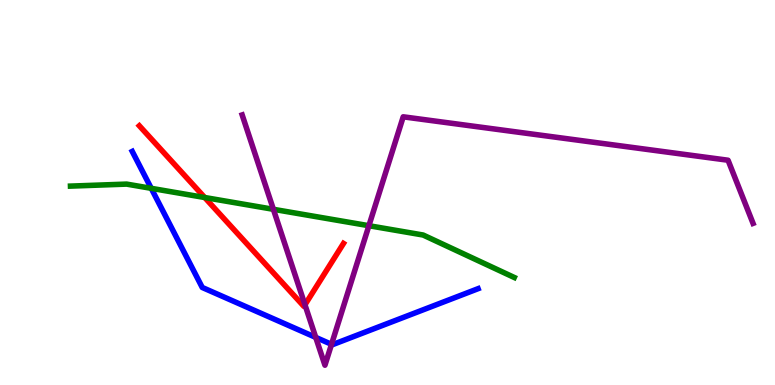[{'lines': ['blue', 'red'], 'intersections': []}, {'lines': ['green', 'red'], 'intersections': [{'x': 2.64, 'y': 4.87}]}, {'lines': ['purple', 'red'], 'intersections': [{'x': 3.93, 'y': 2.08}]}, {'lines': ['blue', 'green'], 'intersections': [{'x': 1.95, 'y': 5.11}]}, {'lines': ['blue', 'purple'], 'intersections': [{'x': 4.07, 'y': 1.24}, {'x': 4.28, 'y': 1.06}]}, {'lines': ['green', 'purple'], 'intersections': [{'x': 3.53, 'y': 4.56}, {'x': 4.76, 'y': 4.14}]}]